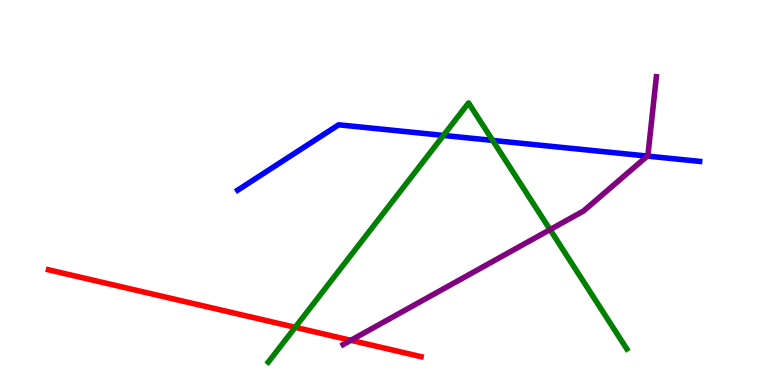[{'lines': ['blue', 'red'], 'intersections': []}, {'lines': ['green', 'red'], 'intersections': [{'x': 3.81, 'y': 1.5}]}, {'lines': ['purple', 'red'], 'intersections': [{'x': 4.53, 'y': 1.16}]}, {'lines': ['blue', 'green'], 'intersections': [{'x': 5.72, 'y': 6.48}, {'x': 6.36, 'y': 6.35}]}, {'lines': ['blue', 'purple'], 'intersections': [{'x': 8.35, 'y': 5.95}]}, {'lines': ['green', 'purple'], 'intersections': [{'x': 7.1, 'y': 4.04}]}]